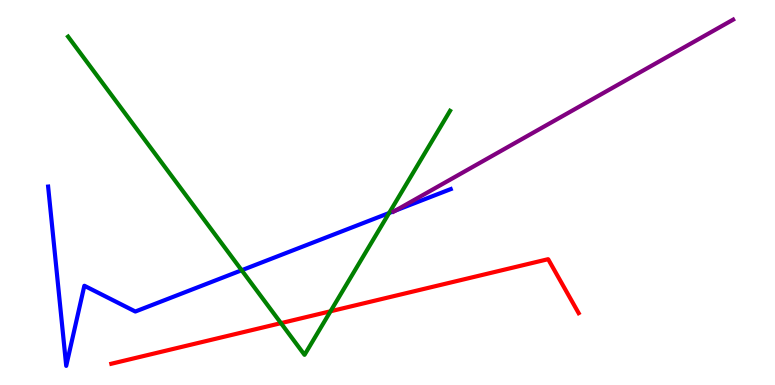[{'lines': ['blue', 'red'], 'intersections': []}, {'lines': ['green', 'red'], 'intersections': [{'x': 3.63, 'y': 1.61}, {'x': 4.26, 'y': 1.91}]}, {'lines': ['purple', 'red'], 'intersections': []}, {'lines': ['blue', 'green'], 'intersections': [{'x': 3.12, 'y': 2.98}, {'x': 5.02, 'y': 4.47}]}, {'lines': ['blue', 'purple'], 'intersections': [{'x': 5.1, 'y': 4.53}]}, {'lines': ['green', 'purple'], 'intersections': []}]